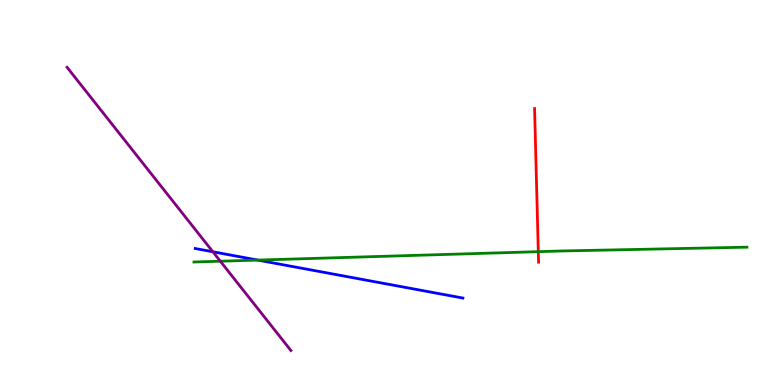[{'lines': ['blue', 'red'], 'intersections': []}, {'lines': ['green', 'red'], 'intersections': [{'x': 6.95, 'y': 3.46}]}, {'lines': ['purple', 'red'], 'intersections': []}, {'lines': ['blue', 'green'], 'intersections': [{'x': 3.33, 'y': 3.24}]}, {'lines': ['blue', 'purple'], 'intersections': [{'x': 2.75, 'y': 3.46}]}, {'lines': ['green', 'purple'], 'intersections': [{'x': 2.84, 'y': 3.22}]}]